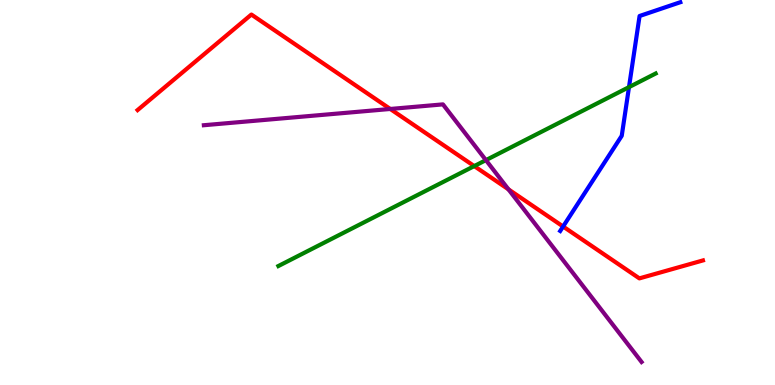[{'lines': ['blue', 'red'], 'intersections': [{'x': 7.27, 'y': 4.12}]}, {'lines': ['green', 'red'], 'intersections': [{'x': 6.12, 'y': 5.69}]}, {'lines': ['purple', 'red'], 'intersections': [{'x': 5.04, 'y': 7.17}, {'x': 6.56, 'y': 5.08}]}, {'lines': ['blue', 'green'], 'intersections': [{'x': 8.12, 'y': 7.74}]}, {'lines': ['blue', 'purple'], 'intersections': []}, {'lines': ['green', 'purple'], 'intersections': [{'x': 6.27, 'y': 5.84}]}]